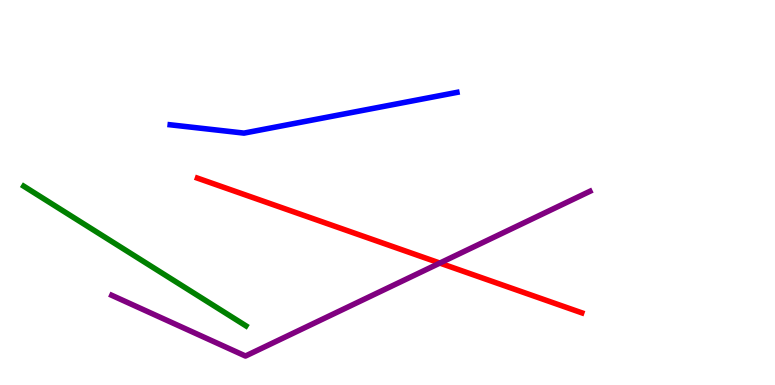[{'lines': ['blue', 'red'], 'intersections': []}, {'lines': ['green', 'red'], 'intersections': []}, {'lines': ['purple', 'red'], 'intersections': [{'x': 5.68, 'y': 3.17}]}, {'lines': ['blue', 'green'], 'intersections': []}, {'lines': ['blue', 'purple'], 'intersections': []}, {'lines': ['green', 'purple'], 'intersections': []}]